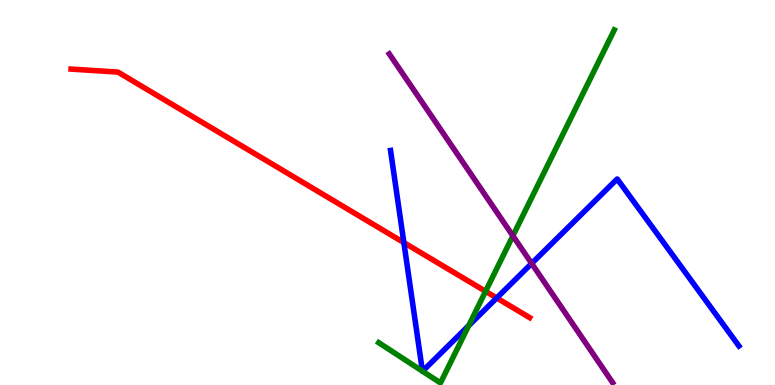[{'lines': ['blue', 'red'], 'intersections': [{'x': 5.21, 'y': 3.7}, {'x': 6.41, 'y': 2.26}]}, {'lines': ['green', 'red'], 'intersections': [{'x': 6.27, 'y': 2.43}]}, {'lines': ['purple', 'red'], 'intersections': []}, {'lines': ['blue', 'green'], 'intersections': [{'x': 5.45, 'y': 0.359}, {'x': 5.45, 'y': 0.358}, {'x': 6.05, 'y': 1.54}]}, {'lines': ['blue', 'purple'], 'intersections': [{'x': 6.86, 'y': 3.16}]}, {'lines': ['green', 'purple'], 'intersections': [{'x': 6.62, 'y': 3.87}]}]